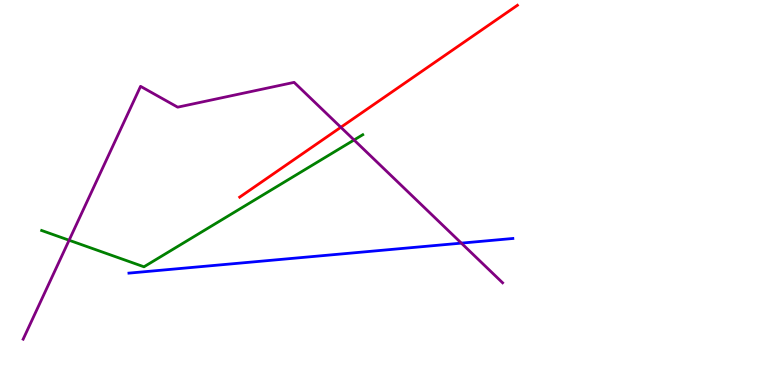[{'lines': ['blue', 'red'], 'intersections': []}, {'lines': ['green', 'red'], 'intersections': []}, {'lines': ['purple', 'red'], 'intersections': [{'x': 4.4, 'y': 6.69}]}, {'lines': ['blue', 'green'], 'intersections': []}, {'lines': ['blue', 'purple'], 'intersections': [{'x': 5.95, 'y': 3.69}]}, {'lines': ['green', 'purple'], 'intersections': [{'x': 0.892, 'y': 3.76}, {'x': 4.57, 'y': 6.36}]}]